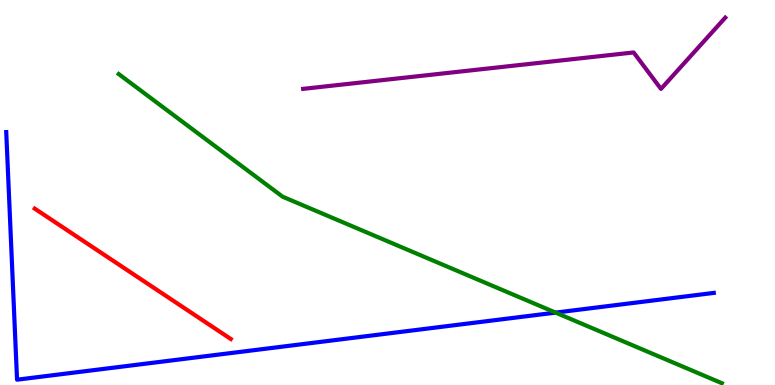[{'lines': ['blue', 'red'], 'intersections': []}, {'lines': ['green', 'red'], 'intersections': []}, {'lines': ['purple', 'red'], 'intersections': []}, {'lines': ['blue', 'green'], 'intersections': [{'x': 7.17, 'y': 1.88}]}, {'lines': ['blue', 'purple'], 'intersections': []}, {'lines': ['green', 'purple'], 'intersections': []}]